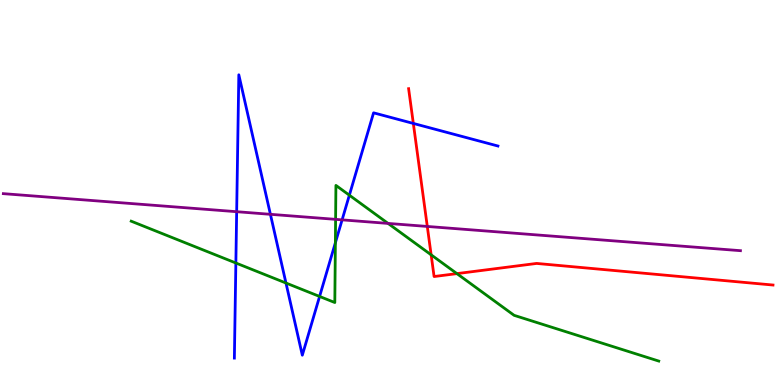[{'lines': ['blue', 'red'], 'intersections': [{'x': 5.33, 'y': 6.79}]}, {'lines': ['green', 'red'], 'intersections': [{'x': 5.56, 'y': 3.38}, {'x': 5.9, 'y': 2.89}]}, {'lines': ['purple', 'red'], 'intersections': [{'x': 5.51, 'y': 4.12}]}, {'lines': ['blue', 'green'], 'intersections': [{'x': 3.04, 'y': 3.17}, {'x': 3.69, 'y': 2.65}, {'x': 4.12, 'y': 2.3}, {'x': 4.33, 'y': 3.69}, {'x': 4.51, 'y': 4.93}]}, {'lines': ['blue', 'purple'], 'intersections': [{'x': 3.05, 'y': 4.5}, {'x': 3.49, 'y': 4.43}, {'x': 4.41, 'y': 4.29}]}, {'lines': ['green', 'purple'], 'intersections': [{'x': 4.33, 'y': 4.3}, {'x': 5.01, 'y': 4.2}]}]